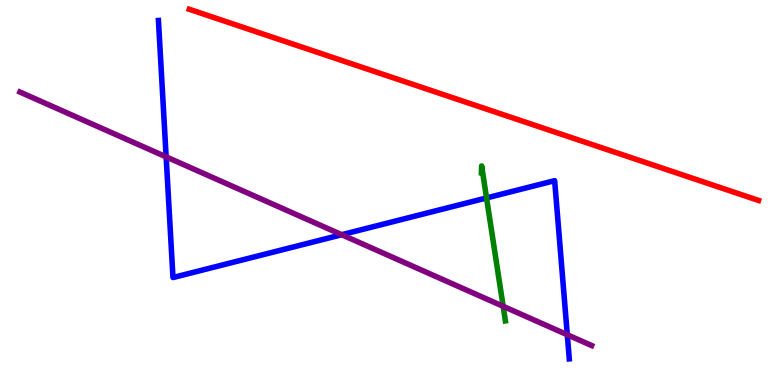[{'lines': ['blue', 'red'], 'intersections': []}, {'lines': ['green', 'red'], 'intersections': []}, {'lines': ['purple', 'red'], 'intersections': []}, {'lines': ['blue', 'green'], 'intersections': [{'x': 6.28, 'y': 4.86}]}, {'lines': ['blue', 'purple'], 'intersections': [{'x': 2.14, 'y': 5.93}, {'x': 4.41, 'y': 3.9}, {'x': 7.32, 'y': 1.31}]}, {'lines': ['green', 'purple'], 'intersections': [{'x': 6.49, 'y': 2.04}]}]